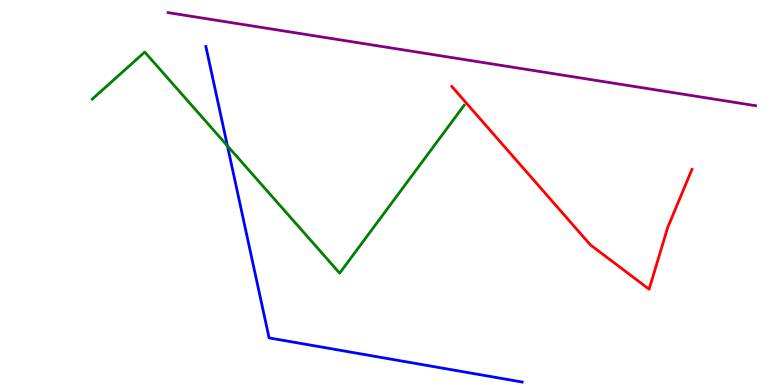[{'lines': ['blue', 'red'], 'intersections': []}, {'lines': ['green', 'red'], 'intersections': []}, {'lines': ['purple', 'red'], 'intersections': []}, {'lines': ['blue', 'green'], 'intersections': [{'x': 2.93, 'y': 6.21}]}, {'lines': ['blue', 'purple'], 'intersections': []}, {'lines': ['green', 'purple'], 'intersections': []}]